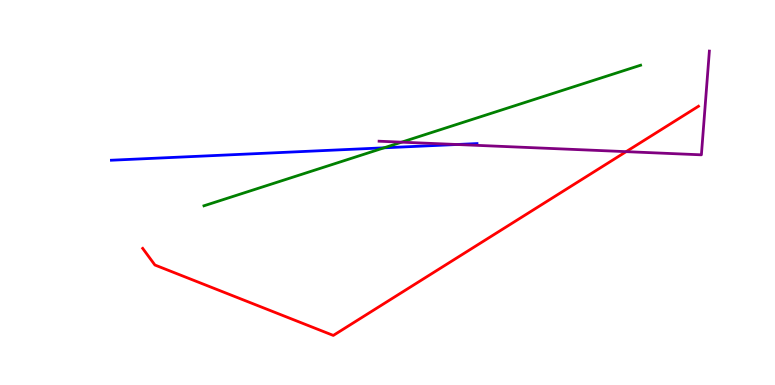[{'lines': ['blue', 'red'], 'intersections': []}, {'lines': ['green', 'red'], 'intersections': []}, {'lines': ['purple', 'red'], 'intersections': [{'x': 8.08, 'y': 6.06}]}, {'lines': ['blue', 'green'], 'intersections': [{'x': 4.96, 'y': 6.16}]}, {'lines': ['blue', 'purple'], 'intersections': [{'x': 5.9, 'y': 6.25}]}, {'lines': ['green', 'purple'], 'intersections': [{'x': 5.18, 'y': 6.31}]}]